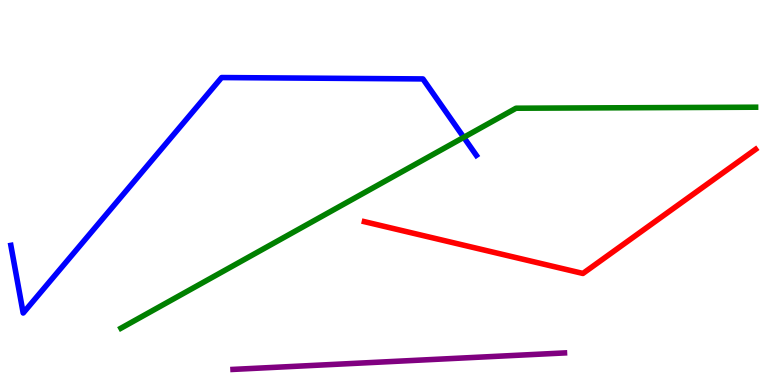[{'lines': ['blue', 'red'], 'intersections': []}, {'lines': ['green', 'red'], 'intersections': []}, {'lines': ['purple', 'red'], 'intersections': []}, {'lines': ['blue', 'green'], 'intersections': [{'x': 5.98, 'y': 6.43}]}, {'lines': ['blue', 'purple'], 'intersections': []}, {'lines': ['green', 'purple'], 'intersections': []}]